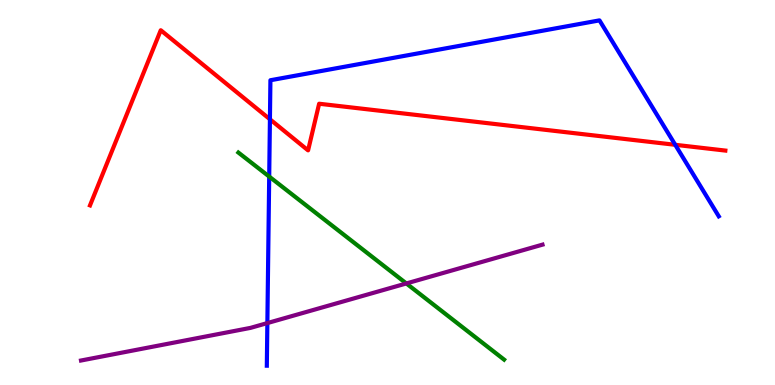[{'lines': ['blue', 'red'], 'intersections': [{'x': 3.48, 'y': 6.9}, {'x': 8.71, 'y': 6.24}]}, {'lines': ['green', 'red'], 'intersections': []}, {'lines': ['purple', 'red'], 'intersections': []}, {'lines': ['blue', 'green'], 'intersections': [{'x': 3.47, 'y': 5.41}]}, {'lines': ['blue', 'purple'], 'intersections': [{'x': 3.45, 'y': 1.61}]}, {'lines': ['green', 'purple'], 'intersections': [{'x': 5.24, 'y': 2.64}]}]